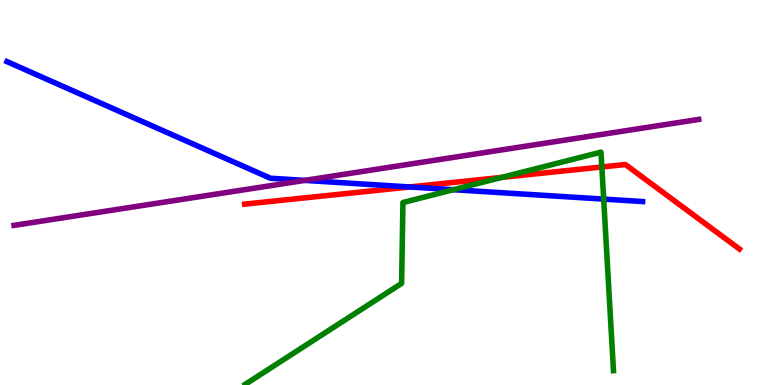[{'lines': ['blue', 'red'], 'intersections': [{'x': 5.29, 'y': 5.14}]}, {'lines': ['green', 'red'], 'intersections': [{'x': 6.47, 'y': 5.39}, {'x': 7.77, 'y': 5.66}]}, {'lines': ['purple', 'red'], 'intersections': []}, {'lines': ['blue', 'green'], 'intersections': [{'x': 5.85, 'y': 5.07}, {'x': 7.79, 'y': 4.83}]}, {'lines': ['blue', 'purple'], 'intersections': [{'x': 3.93, 'y': 5.31}]}, {'lines': ['green', 'purple'], 'intersections': []}]